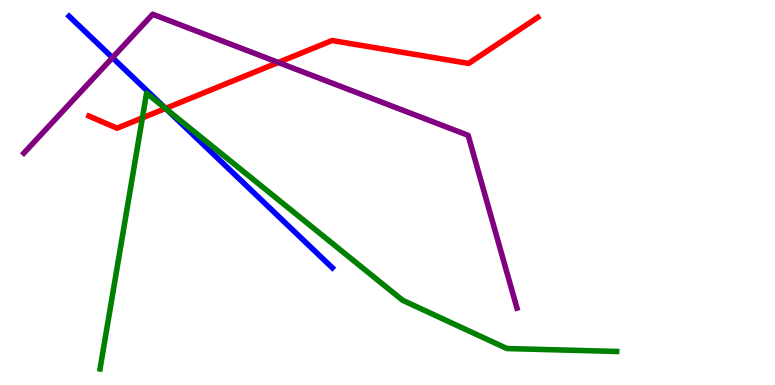[{'lines': ['blue', 'red'], 'intersections': [{'x': 2.14, 'y': 7.18}]}, {'lines': ['green', 'red'], 'intersections': [{'x': 1.84, 'y': 6.94}, {'x': 2.14, 'y': 7.18}]}, {'lines': ['purple', 'red'], 'intersections': [{'x': 3.59, 'y': 8.38}]}, {'lines': ['blue', 'green'], 'intersections': [{'x': 2.14, 'y': 7.17}]}, {'lines': ['blue', 'purple'], 'intersections': [{'x': 1.45, 'y': 8.5}]}, {'lines': ['green', 'purple'], 'intersections': []}]